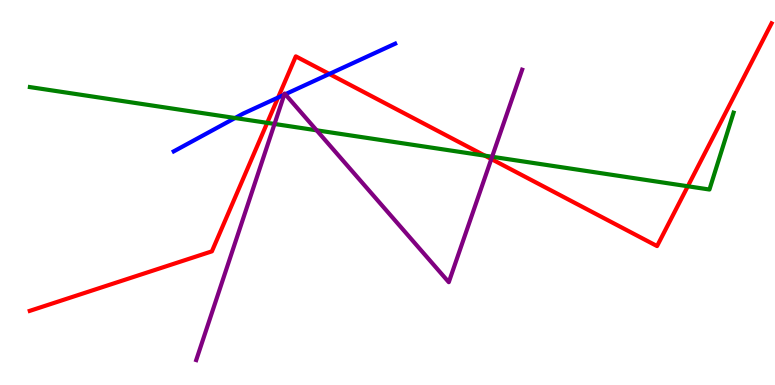[{'lines': ['blue', 'red'], 'intersections': [{'x': 3.59, 'y': 7.47}, {'x': 4.25, 'y': 8.08}]}, {'lines': ['green', 'red'], 'intersections': [{'x': 3.45, 'y': 6.81}, {'x': 6.26, 'y': 5.96}, {'x': 8.88, 'y': 5.16}]}, {'lines': ['purple', 'red'], 'intersections': [{'x': 6.34, 'y': 5.87}]}, {'lines': ['blue', 'green'], 'intersections': [{'x': 3.03, 'y': 6.93}]}, {'lines': ['blue', 'purple'], 'intersections': [{'x': 3.67, 'y': 7.54}, {'x': 3.68, 'y': 7.55}]}, {'lines': ['green', 'purple'], 'intersections': [{'x': 3.54, 'y': 6.78}, {'x': 4.09, 'y': 6.62}, {'x': 6.35, 'y': 5.93}]}]